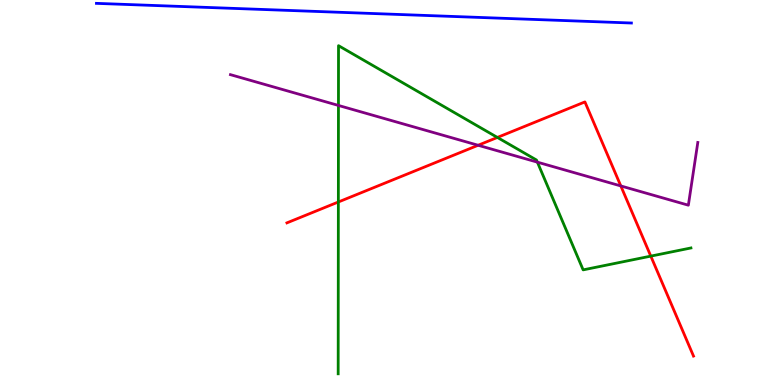[{'lines': ['blue', 'red'], 'intersections': []}, {'lines': ['green', 'red'], 'intersections': [{'x': 4.37, 'y': 4.75}, {'x': 6.42, 'y': 6.43}, {'x': 8.4, 'y': 3.35}]}, {'lines': ['purple', 'red'], 'intersections': [{'x': 6.17, 'y': 6.23}, {'x': 8.01, 'y': 5.17}]}, {'lines': ['blue', 'green'], 'intersections': []}, {'lines': ['blue', 'purple'], 'intersections': []}, {'lines': ['green', 'purple'], 'intersections': [{'x': 4.37, 'y': 7.26}, {'x': 6.93, 'y': 5.79}]}]